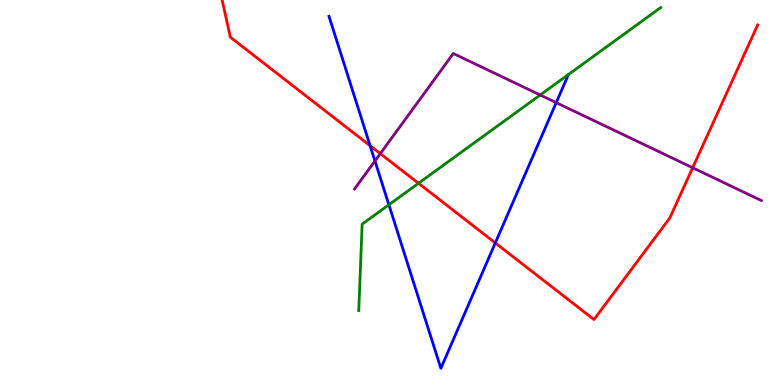[{'lines': ['blue', 'red'], 'intersections': [{'x': 4.78, 'y': 6.22}, {'x': 6.39, 'y': 3.69}]}, {'lines': ['green', 'red'], 'intersections': [{'x': 5.4, 'y': 5.24}]}, {'lines': ['purple', 'red'], 'intersections': [{'x': 4.91, 'y': 6.01}, {'x': 8.94, 'y': 5.64}]}, {'lines': ['blue', 'green'], 'intersections': [{'x': 5.02, 'y': 4.68}]}, {'lines': ['blue', 'purple'], 'intersections': [{'x': 4.84, 'y': 5.82}, {'x': 7.18, 'y': 7.33}]}, {'lines': ['green', 'purple'], 'intersections': [{'x': 6.97, 'y': 7.53}]}]